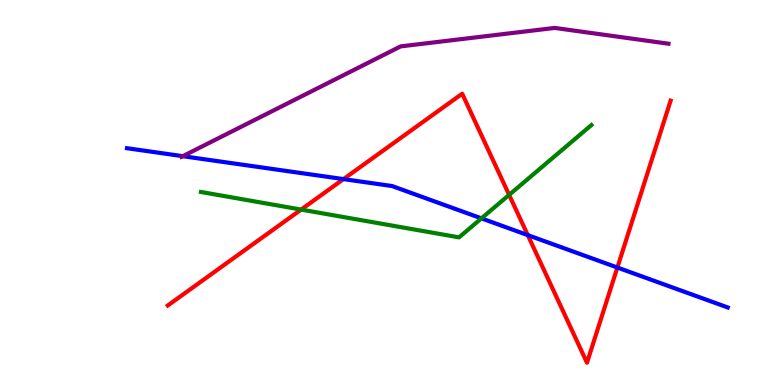[{'lines': ['blue', 'red'], 'intersections': [{'x': 4.43, 'y': 5.35}, {'x': 6.81, 'y': 3.89}, {'x': 7.97, 'y': 3.05}]}, {'lines': ['green', 'red'], 'intersections': [{'x': 3.89, 'y': 4.56}, {'x': 6.57, 'y': 4.94}]}, {'lines': ['purple', 'red'], 'intersections': []}, {'lines': ['blue', 'green'], 'intersections': [{'x': 6.21, 'y': 4.33}]}, {'lines': ['blue', 'purple'], 'intersections': [{'x': 2.36, 'y': 5.94}]}, {'lines': ['green', 'purple'], 'intersections': []}]